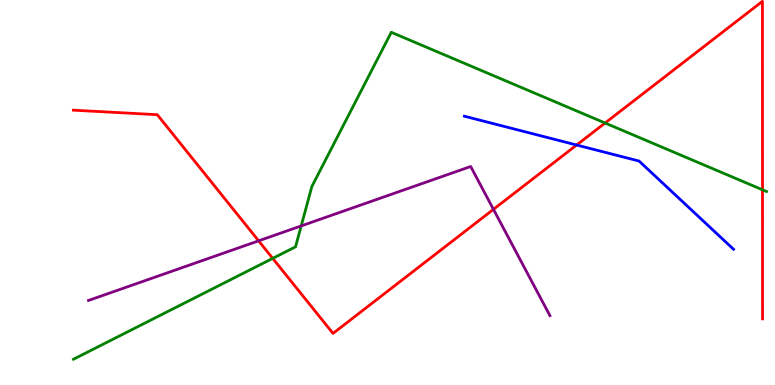[{'lines': ['blue', 'red'], 'intersections': [{'x': 7.44, 'y': 6.23}]}, {'lines': ['green', 'red'], 'intersections': [{'x': 3.52, 'y': 3.29}, {'x': 7.81, 'y': 6.81}, {'x': 9.84, 'y': 5.07}]}, {'lines': ['purple', 'red'], 'intersections': [{'x': 3.34, 'y': 3.74}, {'x': 6.37, 'y': 4.56}]}, {'lines': ['blue', 'green'], 'intersections': []}, {'lines': ['blue', 'purple'], 'intersections': []}, {'lines': ['green', 'purple'], 'intersections': [{'x': 3.89, 'y': 4.13}]}]